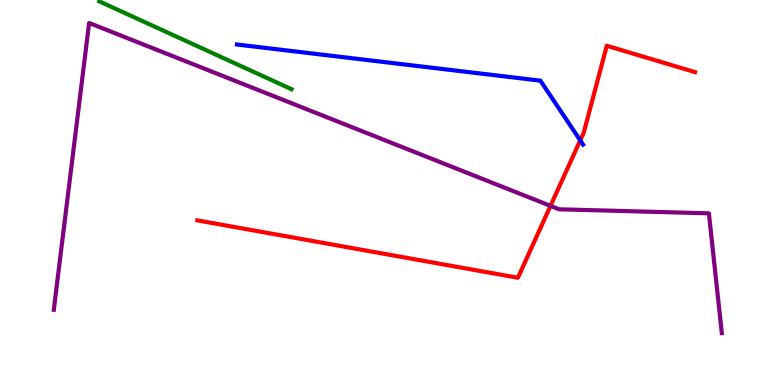[{'lines': ['blue', 'red'], 'intersections': [{'x': 7.49, 'y': 6.35}]}, {'lines': ['green', 'red'], 'intersections': []}, {'lines': ['purple', 'red'], 'intersections': [{'x': 7.1, 'y': 4.65}]}, {'lines': ['blue', 'green'], 'intersections': []}, {'lines': ['blue', 'purple'], 'intersections': []}, {'lines': ['green', 'purple'], 'intersections': []}]